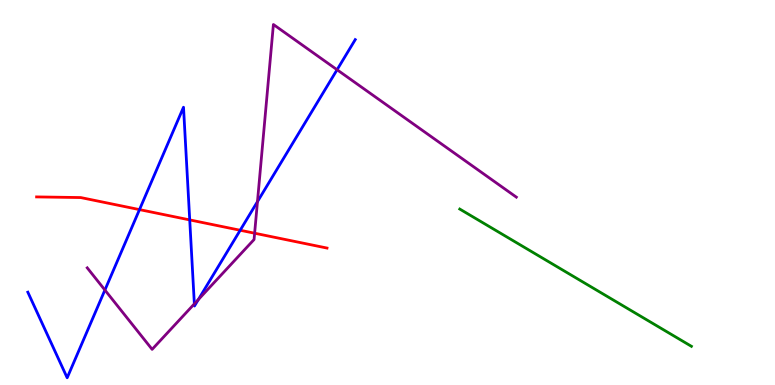[{'lines': ['blue', 'red'], 'intersections': [{'x': 1.8, 'y': 4.56}, {'x': 2.45, 'y': 4.29}, {'x': 3.1, 'y': 4.02}]}, {'lines': ['green', 'red'], 'intersections': []}, {'lines': ['purple', 'red'], 'intersections': [{'x': 3.29, 'y': 3.94}]}, {'lines': ['blue', 'green'], 'intersections': []}, {'lines': ['blue', 'purple'], 'intersections': [{'x': 1.35, 'y': 2.47}, {'x': 2.51, 'y': 2.11}, {'x': 2.56, 'y': 2.22}, {'x': 3.32, 'y': 4.76}, {'x': 4.35, 'y': 8.19}]}, {'lines': ['green', 'purple'], 'intersections': []}]